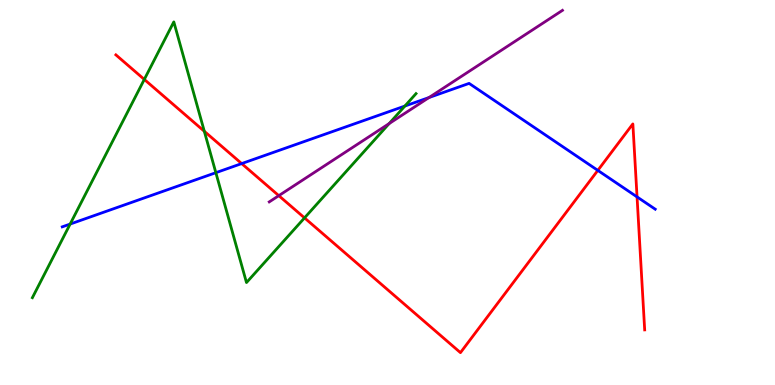[{'lines': ['blue', 'red'], 'intersections': [{'x': 3.12, 'y': 5.75}, {'x': 7.71, 'y': 5.57}, {'x': 8.22, 'y': 4.89}]}, {'lines': ['green', 'red'], 'intersections': [{'x': 1.86, 'y': 7.94}, {'x': 2.64, 'y': 6.59}, {'x': 3.93, 'y': 4.34}]}, {'lines': ['purple', 'red'], 'intersections': [{'x': 3.6, 'y': 4.92}]}, {'lines': ['blue', 'green'], 'intersections': [{'x': 0.905, 'y': 4.18}, {'x': 2.79, 'y': 5.51}, {'x': 5.22, 'y': 7.25}]}, {'lines': ['blue', 'purple'], 'intersections': [{'x': 5.54, 'y': 7.47}]}, {'lines': ['green', 'purple'], 'intersections': [{'x': 5.02, 'y': 6.79}]}]